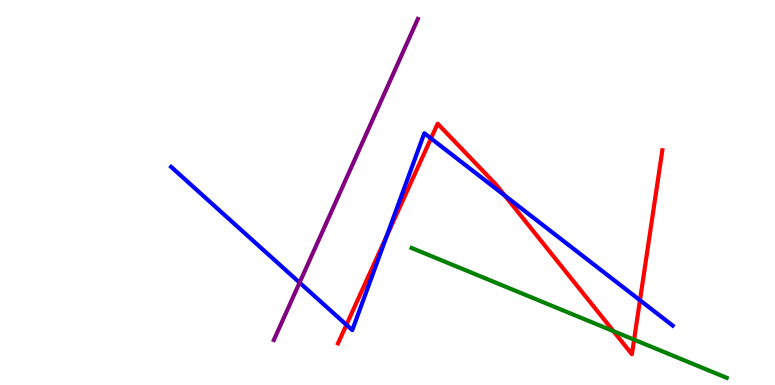[{'lines': ['blue', 'red'], 'intersections': [{'x': 4.47, 'y': 1.56}, {'x': 4.99, 'y': 3.88}, {'x': 5.56, 'y': 6.4}, {'x': 6.51, 'y': 4.92}, {'x': 8.26, 'y': 2.2}]}, {'lines': ['green', 'red'], 'intersections': [{'x': 7.92, 'y': 1.4}, {'x': 8.18, 'y': 1.18}]}, {'lines': ['purple', 'red'], 'intersections': []}, {'lines': ['blue', 'green'], 'intersections': []}, {'lines': ['blue', 'purple'], 'intersections': [{'x': 3.87, 'y': 2.66}]}, {'lines': ['green', 'purple'], 'intersections': []}]